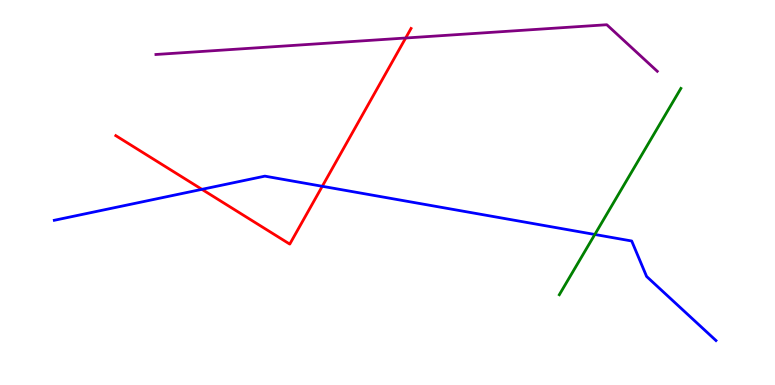[{'lines': ['blue', 'red'], 'intersections': [{'x': 2.61, 'y': 5.08}, {'x': 4.16, 'y': 5.16}]}, {'lines': ['green', 'red'], 'intersections': []}, {'lines': ['purple', 'red'], 'intersections': [{'x': 5.23, 'y': 9.01}]}, {'lines': ['blue', 'green'], 'intersections': [{'x': 7.68, 'y': 3.91}]}, {'lines': ['blue', 'purple'], 'intersections': []}, {'lines': ['green', 'purple'], 'intersections': []}]